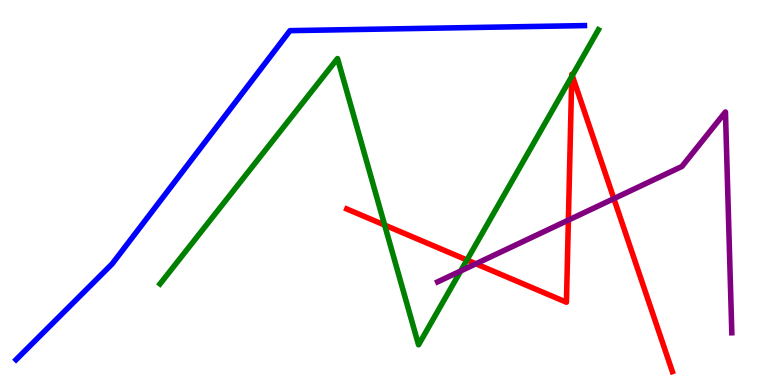[{'lines': ['blue', 'red'], 'intersections': []}, {'lines': ['green', 'red'], 'intersections': [{'x': 4.96, 'y': 4.15}, {'x': 6.03, 'y': 3.25}, {'x': 7.38, 'y': 8.01}, {'x': 7.38, 'y': 8.04}]}, {'lines': ['purple', 'red'], 'intersections': [{'x': 6.14, 'y': 3.15}, {'x': 7.33, 'y': 4.28}, {'x': 7.92, 'y': 4.84}]}, {'lines': ['blue', 'green'], 'intersections': []}, {'lines': ['blue', 'purple'], 'intersections': []}, {'lines': ['green', 'purple'], 'intersections': [{'x': 5.94, 'y': 2.96}]}]